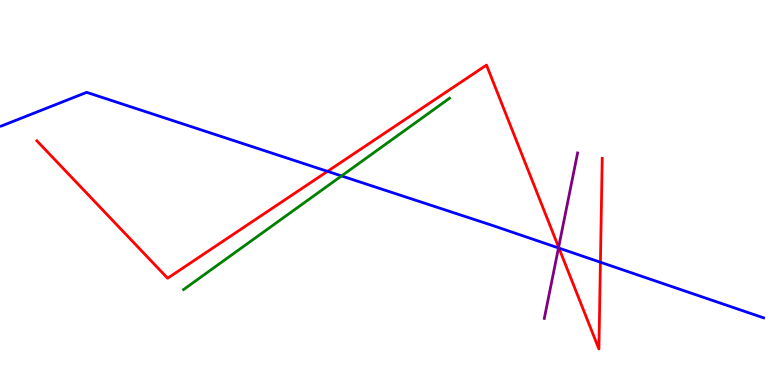[{'lines': ['blue', 'red'], 'intersections': [{'x': 4.23, 'y': 5.55}, {'x': 7.21, 'y': 3.56}, {'x': 7.75, 'y': 3.19}]}, {'lines': ['green', 'red'], 'intersections': []}, {'lines': ['purple', 'red'], 'intersections': [{'x': 7.21, 'y': 3.58}]}, {'lines': ['blue', 'green'], 'intersections': [{'x': 4.41, 'y': 5.43}]}, {'lines': ['blue', 'purple'], 'intersections': [{'x': 7.21, 'y': 3.56}]}, {'lines': ['green', 'purple'], 'intersections': []}]